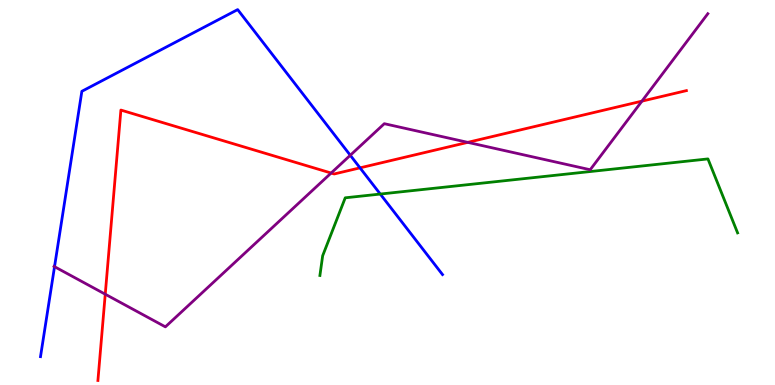[{'lines': ['blue', 'red'], 'intersections': [{'x': 4.65, 'y': 5.64}]}, {'lines': ['green', 'red'], 'intersections': []}, {'lines': ['purple', 'red'], 'intersections': [{'x': 1.36, 'y': 2.36}, {'x': 4.27, 'y': 5.51}, {'x': 6.04, 'y': 6.3}, {'x': 8.28, 'y': 7.37}]}, {'lines': ['blue', 'green'], 'intersections': [{'x': 4.91, 'y': 4.96}]}, {'lines': ['blue', 'purple'], 'intersections': [{'x': 0.704, 'y': 3.07}, {'x': 4.52, 'y': 5.97}]}, {'lines': ['green', 'purple'], 'intersections': []}]